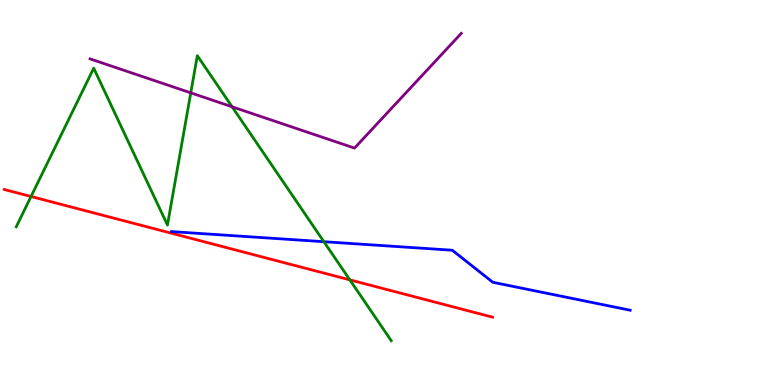[{'lines': ['blue', 'red'], 'intersections': []}, {'lines': ['green', 'red'], 'intersections': [{'x': 0.401, 'y': 4.9}, {'x': 4.51, 'y': 2.73}]}, {'lines': ['purple', 'red'], 'intersections': []}, {'lines': ['blue', 'green'], 'intersections': [{'x': 4.18, 'y': 3.72}]}, {'lines': ['blue', 'purple'], 'intersections': []}, {'lines': ['green', 'purple'], 'intersections': [{'x': 2.46, 'y': 7.59}, {'x': 2.99, 'y': 7.23}]}]